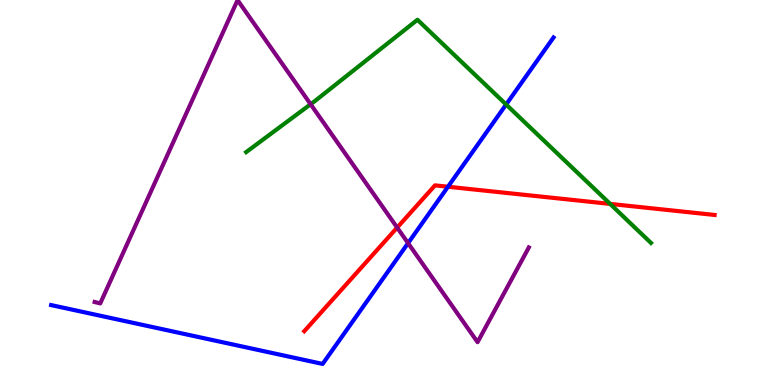[{'lines': ['blue', 'red'], 'intersections': [{'x': 5.78, 'y': 5.15}]}, {'lines': ['green', 'red'], 'intersections': [{'x': 7.87, 'y': 4.7}]}, {'lines': ['purple', 'red'], 'intersections': [{'x': 5.12, 'y': 4.09}]}, {'lines': ['blue', 'green'], 'intersections': [{'x': 6.53, 'y': 7.29}]}, {'lines': ['blue', 'purple'], 'intersections': [{'x': 5.27, 'y': 3.68}]}, {'lines': ['green', 'purple'], 'intersections': [{'x': 4.01, 'y': 7.29}]}]